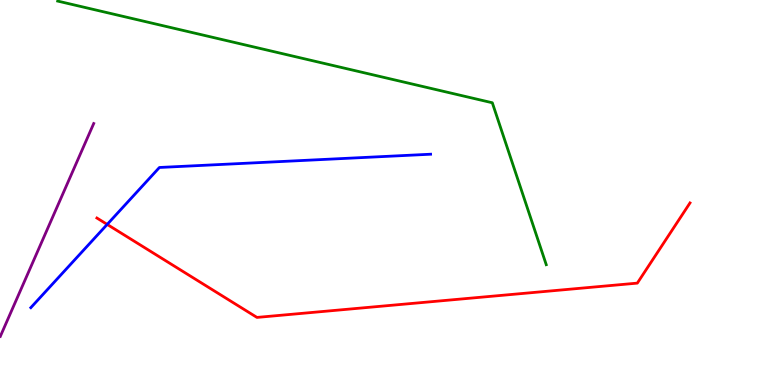[{'lines': ['blue', 'red'], 'intersections': [{'x': 1.38, 'y': 4.17}]}, {'lines': ['green', 'red'], 'intersections': []}, {'lines': ['purple', 'red'], 'intersections': []}, {'lines': ['blue', 'green'], 'intersections': []}, {'lines': ['blue', 'purple'], 'intersections': []}, {'lines': ['green', 'purple'], 'intersections': []}]